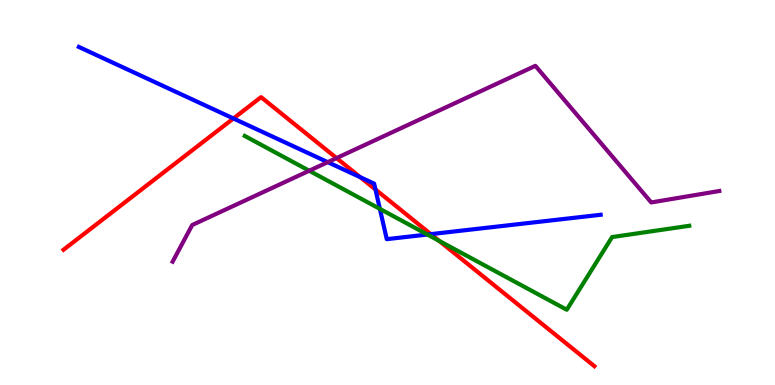[{'lines': ['blue', 'red'], 'intersections': [{'x': 3.01, 'y': 6.92}, {'x': 4.65, 'y': 5.4}, {'x': 4.84, 'y': 5.08}, {'x': 5.56, 'y': 3.92}]}, {'lines': ['green', 'red'], 'intersections': [{'x': 5.67, 'y': 3.74}]}, {'lines': ['purple', 'red'], 'intersections': [{'x': 4.34, 'y': 5.89}]}, {'lines': ['blue', 'green'], 'intersections': [{'x': 4.9, 'y': 4.57}, {'x': 5.51, 'y': 3.91}]}, {'lines': ['blue', 'purple'], 'intersections': [{'x': 4.23, 'y': 5.79}]}, {'lines': ['green', 'purple'], 'intersections': [{'x': 3.99, 'y': 5.57}]}]